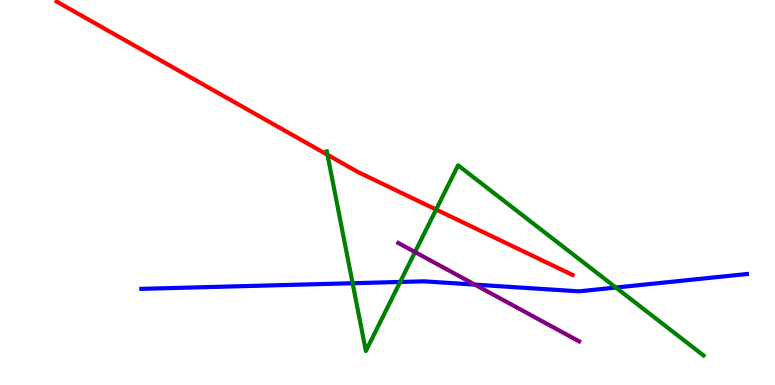[{'lines': ['blue', 'red'], 'intersections': []}, {'lines': ['green', 'red'], 'intersections': [{'x': 4.23, 'y': 5.98}, {'x': 5.63, 'y': 4.56}]}, {'lines': ['purple', 'red'], 'intersections': []}, {'lines': ['blue', 'green'], 'intersections': [{'x': 4.55, 'y': 2.64}, {'x': 5.16, 'y': 2.68}, {'x': 7.95, 'y': 2.53}]}, {'lines': ['blue', 'purple'], 'intersections': [{'x': 6.13, 'y': 2.61}]}, {'lines': ['green', 'purple'], 'intersections': [{'x': 5.35, 'y': 3.45}]}]